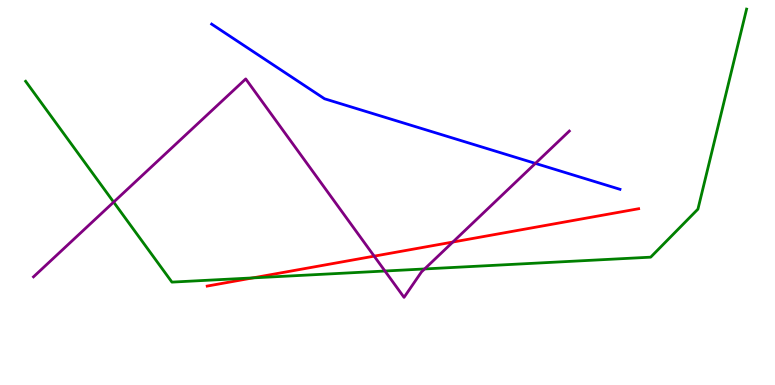[{'lines': ['blue', 'red'], 'intersections': []}, {'lines': ['green', 'red'], 'intersections': [{'x': 3.26, 'y': 2.78}]}, {'lines': ['purple', 'red'], 'intersections': [{'x': 4.83, 'y': 3.35}, {'x': 5.84, 'y': 3.71}]}, {'lines': ['blue', 'green'], 'intersections': []}, {'lines': ['blue', 'purple'], 'intersections': [{'x': 6.91, 'y': 5.76}]}, {'lines': ['green', 'purple'], 'intersections': [{'x': 1.47, 'y': 4.75}, {'x': 4.97, 'y': 2.96}, {'x': 5.48, 'y': 3.01}]}]